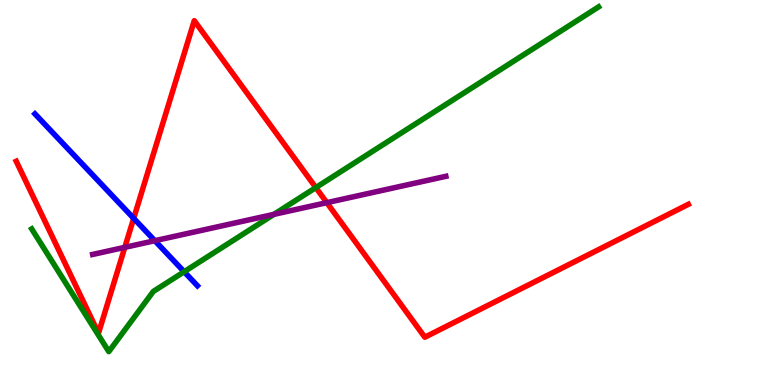[{'lines': ['blue', 'red'], 'intersections': [{'x': 1.73, 'y': 4.33}]}, {'lines': ['green', 'red'], 'intersections': [{'x': 4.08, 'y': 5.13}]}, {'lines': ['purple', 'red'], 'intersections': [{'x': 1.61, 'y': 3.58}, {'x': 4.22, 'y': 4.74}]}, {'lines': ['blue', 'green'], 'intersections': [{'x': 2.38, 'y': 2.94}]}, {'lines': ['blue', 'purple'], 'intersections': [{'x': 2.0, 'y': 3.75}]}, {'lines': ['green', 'purple'], 'intersections': [{'x': 3.53, 'y': 4.43}]}]